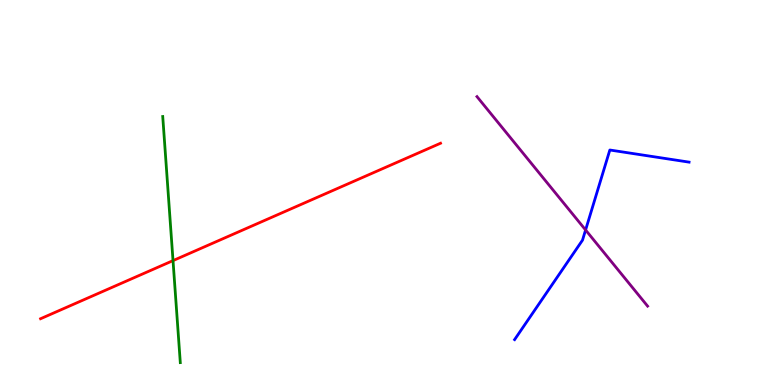[{'lines': ['blue', 'red'], 'intersections': []}, {'lines': ['green', 'red'], 'intersections': [{'x': 2.23, 'y': 3.23}]}, {'lines': ['purple', 'red'], 'intersections': []}, {'lines': ['blue', 'green'], 'intersections': []}, {'lines': ['blue', 'purple'], 'intersections': [{'x': 7.56, 'y': 4.03}]}, {'lines': ['green', 'purple'], 'intersections': []}]